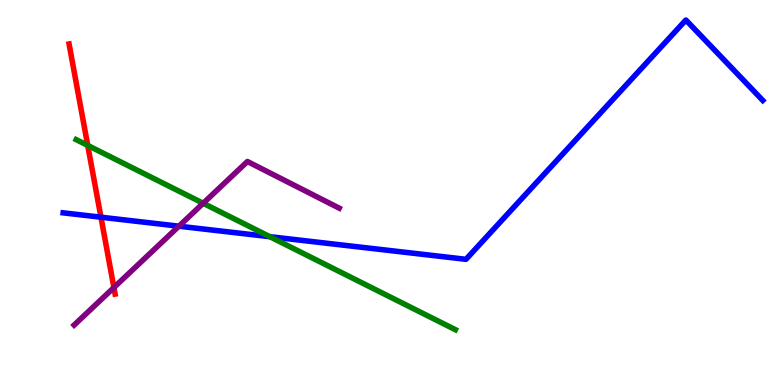[{'lines': ['blue', 'red'], 'intersections': [{'x': 1.3, 'y': 4.36}]}, {'lines': ['green', 'red'], 'intersections': [{'x': 1.13, 'y': 6.22}]}, {'lines': ['purple', 'red'], 'intersections': [{'x': 1.47, 'y': 2.53}]}, {'lines': ['blue', 'green'], 'intersections': [{'x': 3.48, 'y': 3.85}]}, {'lines': ['blue', 'purple'], 'intersections': [{'x': 2.31, 'y': 4.12}]}, {'lines': ['green', 'purple'], 'intersections': [{'x': 2.62, 'y': 4.72}]}]